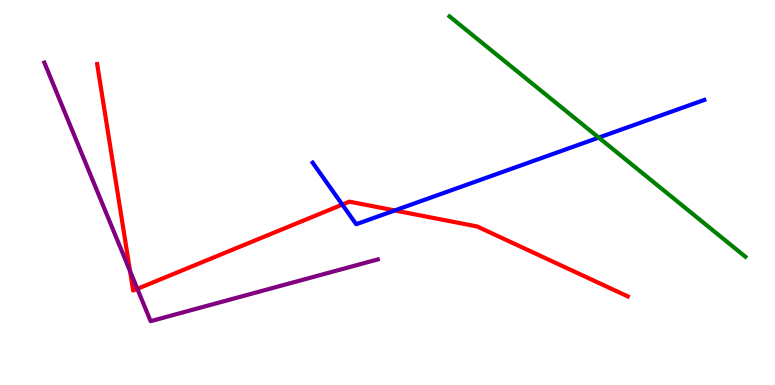[{'lines': ['blue', 'red'], 'intersections': [{'x': 4.42, 'y': 4.69}, {'x': 5.09, 'y': 4.53}]}, {'lines': ['green', 'red'], 'intersections': []}, {'lines': ['purple', 'red'], 'intersections': [{'x': 1.68, 'y': 2.96}, {'x': 1.77, 'y': 2.5}]}, {'lines': ['blue', 'green'], 'intersections': [{'x': 7.73, 'y': 6.43}]}, {'lines': ['blue', 'purple'], 'intersections': []}, {'lines': ['green', 'purple'], 'intersections': []}]